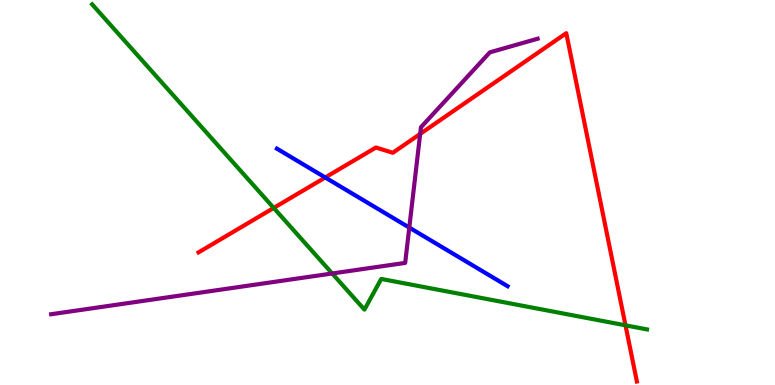[{'lines': ['blue', 'red'], 'intersections': [{'x': 4.2, 'y': 5.39}]}, {'lines': ['green', 'red'], 'intersections': [{'x': 3.53, 'y': 4.6}, {'x': 8.07, 'y': 1.55}]}, {'lines': ['purple', 'red'], 'intersections': [{'x': 5.42, 'y': 6.52}]}, {'lines': ['blue', 'green'], 'intersections': []}, {'lines': ['blue', 'purple'], 'intersections': [{'x': 5.28, 'y': 4.09}]}, {'lines': ['green', 'purple'], 'intersections': [{'x': 4.29, 'y': 2.9}]}]